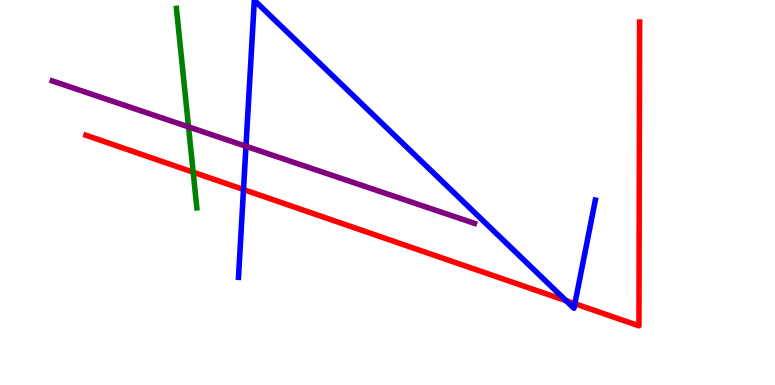[{'lines': ['blue', 'red'], 'intersections': [{'x': 3.14, 'y': 5.08}, {'x': 7.3, 'y': 2.19}, {'x': 7.42, 'y': 2.11}]}, {'lines': ['green', 'red'], 'intersections': [{'x': 2.49, 'y': 5.53}]}, {'lines': ['purple', 'red'], 'intersections': []}, {'lines': ['blue', 'green'], 'intersections': []}, {'lines': ['blue', 'purple'], 'intersections': [{'x': 3.17, 'y': 6.2}]}, {'lines': ['green', 'purple'], 'intersections': [{'x': 2.43, 'y': 6.7}]}]